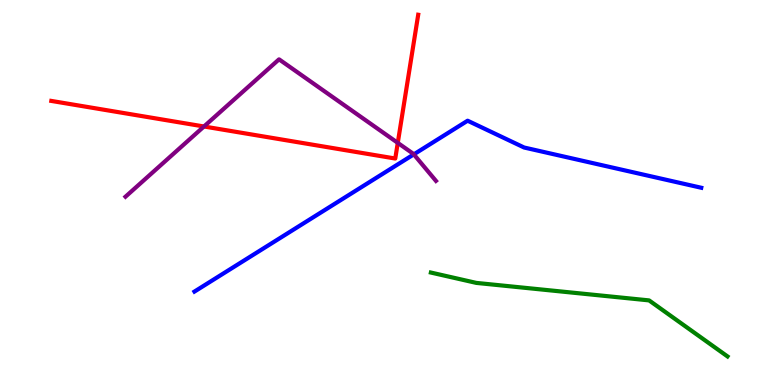[{'lines': ['blue', 'red'], 'intersections': []}, {'lines': ['green', 'red'], 'intersections': []}, {'lines': ['purple', 'red'], 'intersections': [{'x': 2.63, 'y': 6.71}, {'x': 5.13, 'y': 6.29}]}, {'lines': ['blue', 'green'], 'intersections': []}, {'lines': ['blue', 'purple'], 'intersections': [{'x': 5.34, 'y': 5.99}]}, {'lines': ['green', 'purple'], 'intersections': []}]